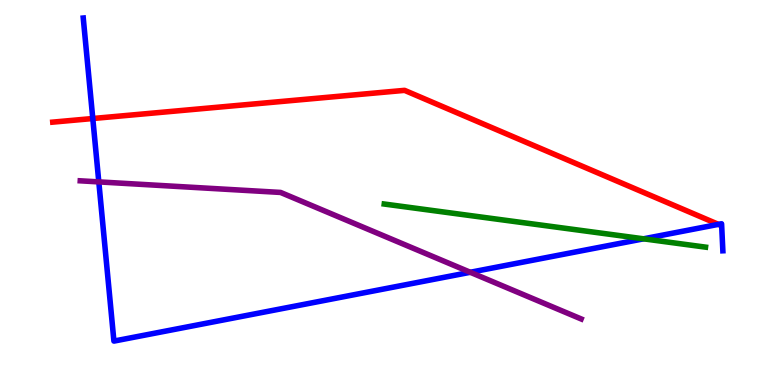[{'lines': ['blue', 'red'], 'intersections': [{'x': 1.2, 'y': 6.92}]}, {'lines': ['green', 'red'], 'intersections': []}, {'lines': ['purple', 'red'], 'intersections': []}, {'lines': ['blue', 'green'], 'intersections': [{'x': 8.3, 'y': 3.8}]}, {'lines': ['blue', 'purple'], 'intersections': [{'x': 1.27, 'y': 5.28}, {'x': 6.07, 'y': 2.93}]}, {'lines': ['green', 'purple'], 'intersections': []}]